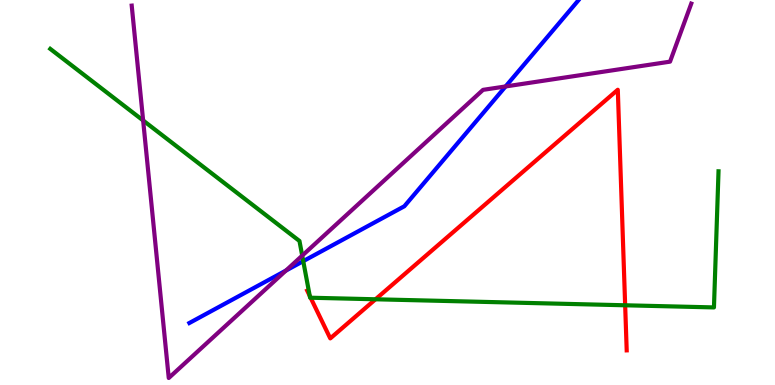[{'lines': ['blue', 'red'], 'intersections': []}, {'lines': ['green', 'red'], 'intersections': [{'x': 4.0, 'y': 2.31}, {'x': 4.01, 'y': 2.27}, {'x': 4.85, 'y': 2.23}, {'x': 8.07, 'y': 2.07}]}, {'lines': ['purple', 'red'], 'intersections': []}, {'lines': ['blue', 'green'], 'intersections': [{'x': 3.91, 'y': 3.22}]}, {'lines': ['blue', 'purple'], 'intersections': [{'x': 3.69, 'y': 2.97}, {'x': 6.52, 'y': 7.75}]}, {'lines': ['green', 'purple'], 'intersections': [{'x': 1.85, 'y': 6.87}, {'x': 3.9, 'y': 3.36}]}]